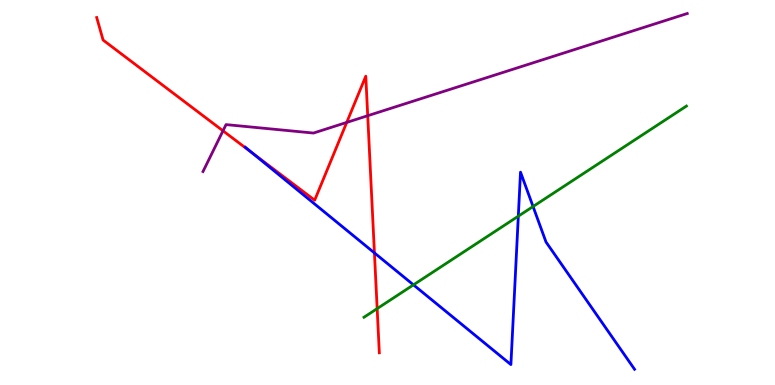[{'lines': ['blue', 'red'], 'intersections': [{'x': 3.26, 'y': 6.02}, {'x': 4.83, 'y': 3.43}]}, {'lines': ['green', 'red'], 'intersections': [{'x': 4.87, 'y': 1.98}]}, {'lines': ['purple', 'red'], 'intersections': [{'x': 2.88, 'y': 6.6}, {'x': 4.47, 'y': 6.82}, {'x': 4.74, 'y': 6.99}]}, {'lines': ['blue', 'green'], 'intersections': [{'x': 5.33, 'y': 2.6}, {'x': 6.69, 'y': 4.38}, {'x': 6.88, 'y': 4.64}]}, {'lines': ['blue', 'purple'], 'intersections': []}, {'lines': ['green', 'purple'], 'intersections': []}]